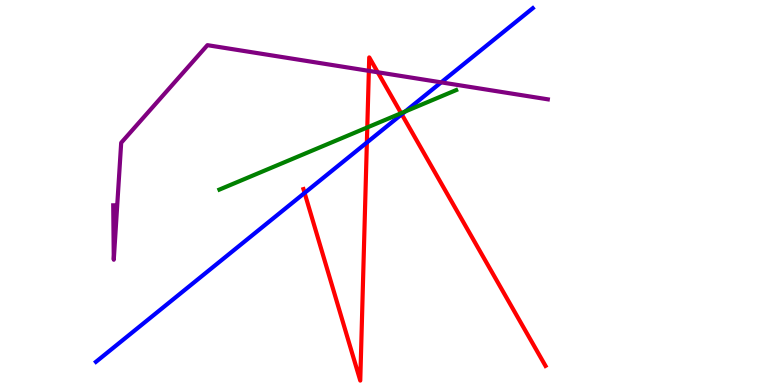[{'lines': ['blue', 'red'], 'intersections': [{'x': 3.93, 'y': 4.99}, {'x': 4.73, 'y': 6.3}, {'x': 5.18, 'y': 7.03}]}, {'lines': ['green', 'red'], 'intersections': [{'x': 4.74, 'y': 6.69}, {'x': 5.18, 'y': 7.06}]}, {'lines': ['purple', 'red'], 'intersections': [{'x': 4.76, 'y': 8.16}, {'x': 4.87, 'y': 8.12}]}, {'lines': ['blue', 'green'], 'intersections': [{'x': 5.23, 'y': 7.1}]}, {'lines': ['blue', 'purple'], 'intersections': [{'x': 5.69, 'y': 7.86}]}, {'lines': ['green', 'purple'], 'intersections': []}]